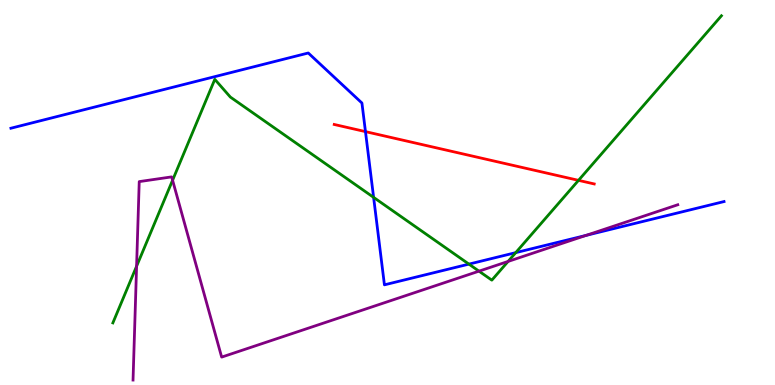[{'lines': ['blue', 'red'], 'intersections': [{'x': 4.72, 'y': 6.58}]}, {'lines': ['green', 'red'], 'intersections': [{'x': 7.46, 'y': 5.32}]}, {'lines': ['purple', 'red'], 'intersections': []}, {'lines': ['blue', 'green'], 'intersections': [{'x': 4.82, 'y': 4.87}, {'x': 6.05, 'y': 3.14}, {'x': 6.65, 'y': 3.44}]}, {'lines': ['blue', 'purple'], 'intersections': [{'x': 7.56, 'y': 3.89}]}, {'lines': ['green', 'purple'], 'intersections': [{'x': 1.76, 'y': 3.08}, {'x': 2.23, 'y': 5.32}, {'x': 6.18, 'y': 2.96}, {'x': 6.56, 'y': 3.21}]}]